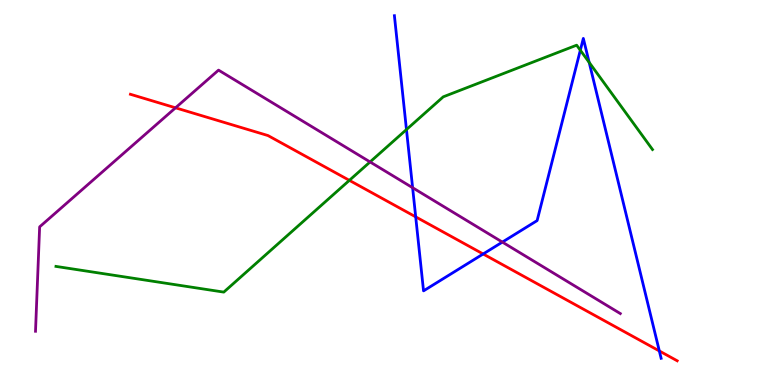[{'lines': ['blue', 'red'], 'intersections': [{'x': 5.36, 'y': 4.37}, {'x': 6.23, 'y': 3.4}, {'x': 8.51, 'y': 0.884}]}, {'lines': ['green', 'red'], 'intersections': [{'x': 4.51, 'y': 5.32}]}, {'lines': ['purple', 'red'], 'intersections': [{'x': 2.26, 'y': 7.2}]}, {'lines': ['blue', 'green'], 'intersections': [{'x': 5.24, 'y': 6.63}, {'x': 7.49, 'y': 8.7}, {'x': 7.6, 'y': 8.38}]}, {'lines': ['blue', 'purple'], 'intersections': [{'x': 5.32, 'y': 5.12}, {'x': 6.48, 'y': 3.71}]}, {'lines': ['green', 'purple'], 'intersections': [{'x': 4.78, 'y': 5.79}]}]